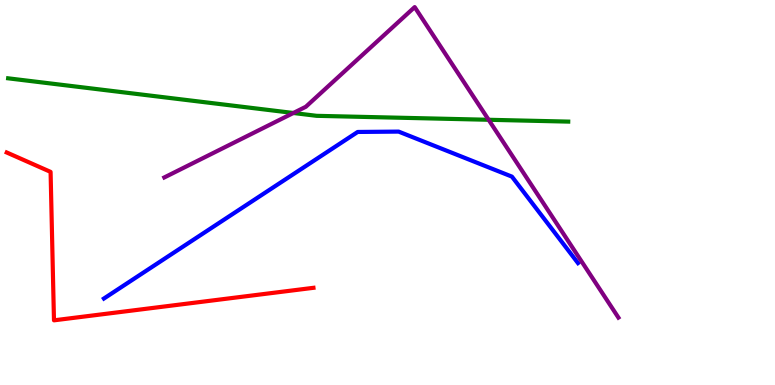[{'lines': ['blue', 'red'], 'intersections': []}, {'lines': ['green', 'red'], 'intersections': []}, {'lines': ['purple', 'red'], 'intersections': []}, {'lines': ['blue', 'green'], 'intersections': []}, {'lines': ['blue', 'purple'], 'intersections': []}, {'lines': ['green', 'purple'], 'intersections': [{'x': 3.79, 'y': 7.07}, {'x': 6.3, 'y': 6.89}]}]